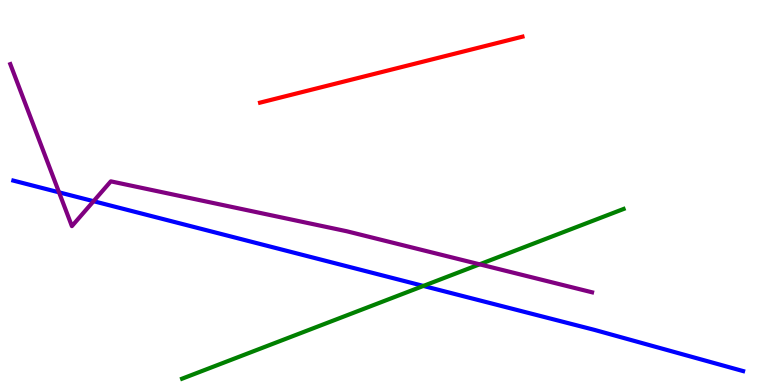[{'lines': ['blue', 'red'], 'intersections': []}, {'lines': ['green', 'red'], 'intersections': []}, {'lines': ['purple', 'red'], 'intersections': []}, {'lines': ['blue', 'green'], 'intersections': [{'x': 5.46, 'y': 2.57}]}, {'lines': ['blue', 'purple'], 'intersections': [{'x': 0.762, 'y': 5.0}, {'x': 1.21, 'y': 4.77}]}, {'lines': ['green', 'purple'], 'intersections': [{'x': 6.19, 'y': 3.13}]}]